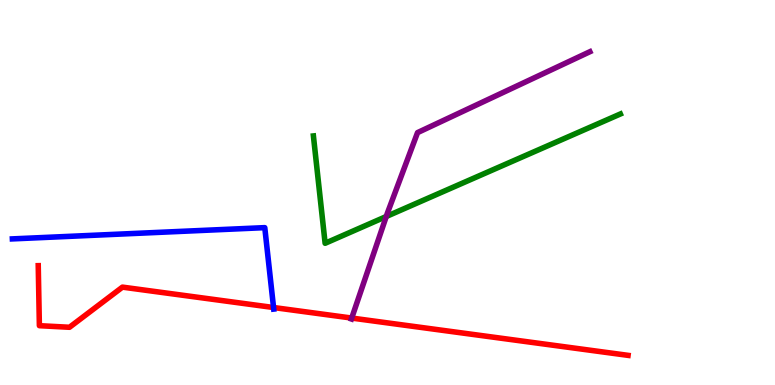[{'lines': ['blue', 'red'], 'intersections': [{'x': 3.53, 'y': 2.01}]}, {'lines': ['green', 'red'], 'intersections': []}, {'lines': ['purple', 'red'], 'intersections': [{'x': 4.54, 'y': 1.74}]}, {'lines': ['blue', 'green'], 'intersections': []}, {'lines': ['blue', 'purple'], 'intersections': []}, {'lines': ['green', 'purple'], 'intersections': [{'x': 4.98, 'y': 4.38}]}]